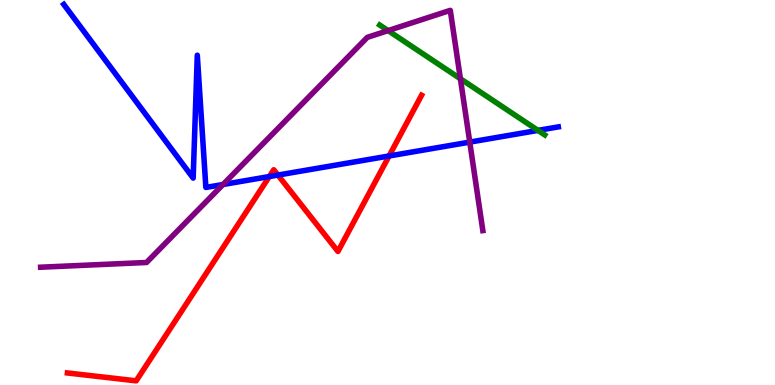[{'lines': ['blue', 'red'], 'intersections': [{'x': 3.48, 'y': 5.41}, {'x': 3.59, 'y': 5.45}, {'x': 5.02, 'y': 5.95}]}, {'lines': ['green', 'red'], 'intersections': []}, {'lines': ['purple', 'red'], 'intersections': []}, {'lines': ['blue', 'green'], 'intersections': [{'x': 6.94, 'y': 6.61}]}, {'lines': ['blue', 'purple'], 'intersections': [{'x': 2.88, 'y': 5.21}, {'x': 6.06, 'y': 6.31}]}, {'lines': ['green', 'purple'], 'intersections': [{'x': 5.01, 'y': 9.21}, {'x': 5.94, 'y': 7.95}]}]